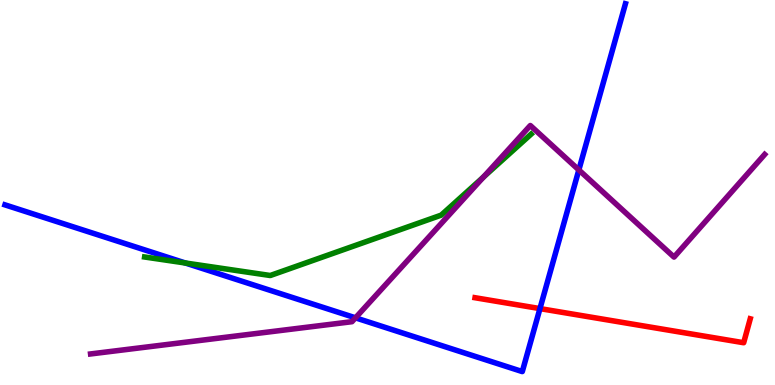[{'lines': ['blue', 'red'], 'intersections': [{'x': 6.97, 'y': 1.98}]}, {'lines': ['green', 'red'], 'intersections': []}, {'lines': ['purple', 'red'], 'intersections': []}, {'lines': ['blue', 'green'], 'intersections': [{'x': 2.39, 'y': 3.17}]}, {'lines': ['blue', 'purple'], 'intersections': [{'x': 4.59, 'y': 1.74}, {'x': 7.47, 'y': 5.59}]}, {'lines': ['green', 'purple'], 'intersections': [{'x': 6.24, 'y': 5.4}]}]